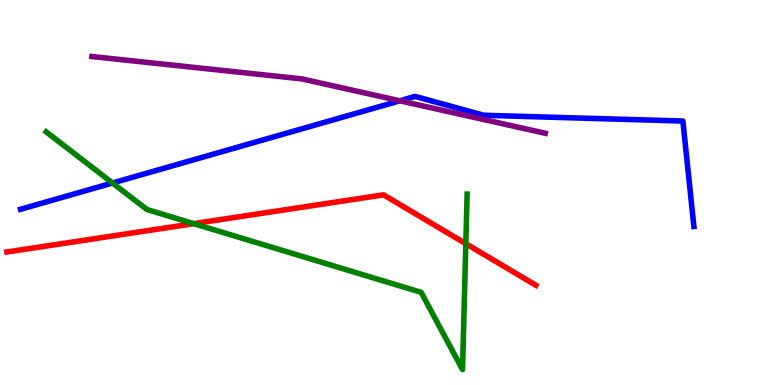[{'lines': ['blue', 'red'], 'intersections': []}, {'lines': ['green', 'red'], 'intersections': [{'x': 2.5, 'y': 4.19}, {'x': 6.01, 'y': 3.67}]}, {'lines': ['purple', 'red'], 'intersections': []}, {'lines': ['blue', 'green'], 'intersections': [{'x': 1.45, 'y': 5.25}]}, {'lines': ['blue', 'purple'], 'intersections': [{'x': 5.16, 'y': 7.38}]}, {'lines': ['green', 'purple'], 'intersections': []}]